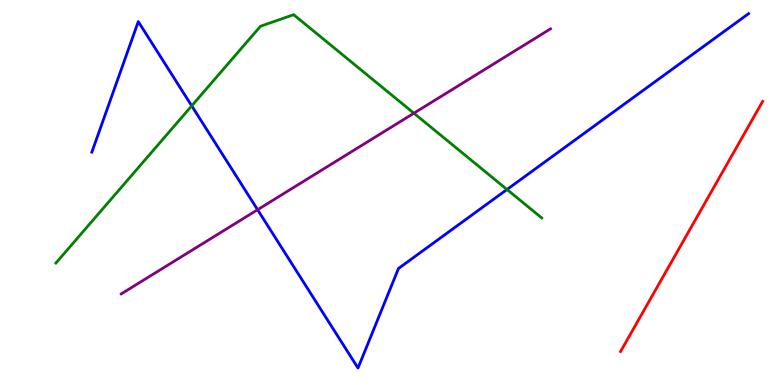[{'lines': ['blue', 'red'], 'intersections': []}, {'lines': ['green', 'red'], 'intersections': []}, {'lines': ['purple', 'red'], 'intersections': []}, {'lines': ['blue', 'green'], 'intersections': [{'x': 2.47, 'y': 7.25}, {'x': 6.54, 'y': 5.08}]}, {'lines': ['blue', 'purple'], 'intersections': [{'x': 3.32, 'y': 4.55}]}, {'lines': ['green', 'purple'], 'intersections': [{'x': 5.34, 'y': 7.06}]}]